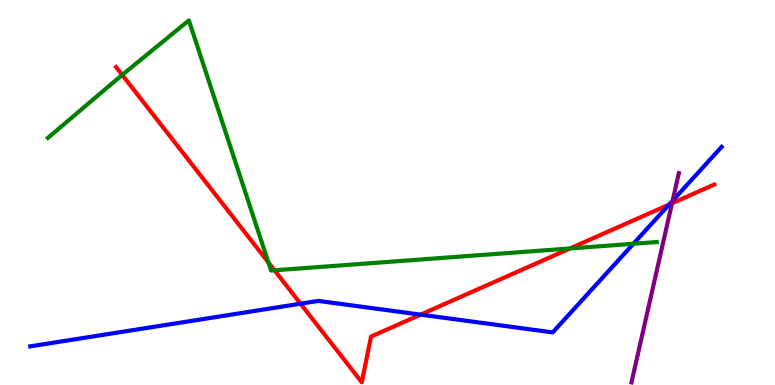[{'lines': ['blue', 'red'], 'intersections': [{'x': 3.88, 'y': 2.11}, {'x': 5.43, 'y': 1.83}, {'x': 8.63, 'y': 4.69}]}, {'lines': ['green', 'red'], 'intersections': [{'x': 1.58, 'y': 8.05}, {'x': 3.46, 'y': 3.18}, {'x': 3.54, 'y': 2.98}, {'x': 7.36, 'y': 3.55}]}, {'lines': ['purple', 'red'], 'intersections': [{'x': 8.67, 'y': 4.72}]}, {'lines': ['blue', 'green'], 'intersections': [{'x': 8.17, 'y': 3.67}]}, {'lines': ['blue', 'purple'], 'intersections': [{'x': 8.68, 'y': 4.79}]}, {'lines': ['green', 'purple'], 'intersections': []}]